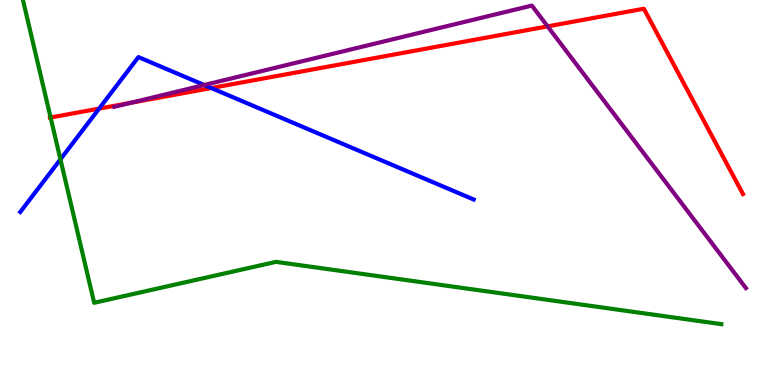[{'lines': ['blue', 'red'], 'intersections': [{'x': 1.28, 'y': 7.18}, {'x': 2.73, 'y': 7.71}]}, {'lines': ['green', 'red'], 'intersections': [{'x': 0.653, 'y': 6.95}]}, {'lines': ['purple', 'red'], 'intersections': [{'x': 1.69, 'y': 7.33}, {'x': 7.07, 'y': 9.31}]}, {'lines': ['blue', 'green'], 'intersections': [{'x': 0.78, 'y': 5.86}]}, {'lines': ['blue', 'purple'], 'intersections': [{'x': 2.63, 'y': 7.79}]}, {'lines': ['green', 'purple'], 'intersections': []}]